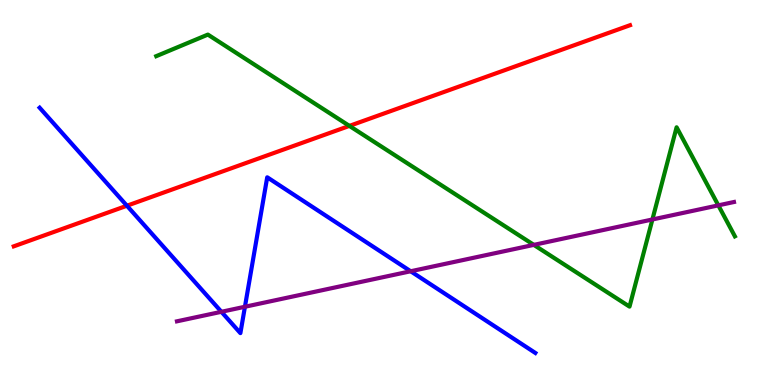[{'lines': ['blue', 'red'], 'intersections': [{'x': 1.64, 'y': 4.66}]}, {'lines': ['green', 'red'], 'intersections': [{'x': 4.51, 'y': 6.73}]}, {'lines': ['purple', 'red'], 'intersections': []}, {'lines': ['blue', 'green'], 'intersections': []}, {'lines': ['blue', 'purple'], 'intersections': [{'x': 2.86, 'y': 1.9}, {'x': 3.16, 'y': 2.03}, {'x': 5.3, 'y': 2.95}]}, {'lines': ['green', 'purple'], 'intersections': [{'x': 6.89, 'y': 3.64}, {'x': 8.42, 'y': 4.3}, {'x': 9.27, 'y': 4.67}]}]